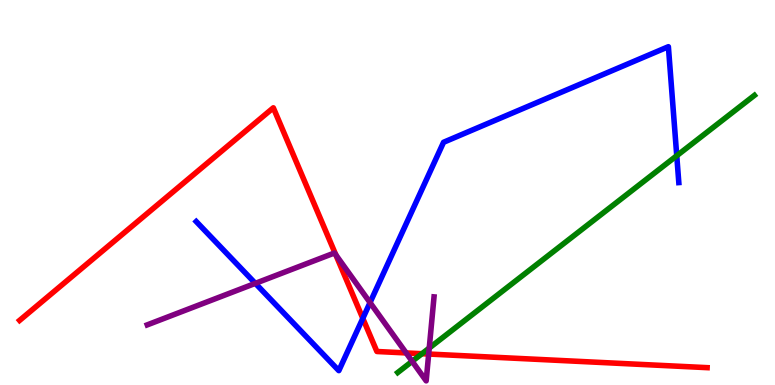[{'lines': ['blue', 'red'], 'intersections': [{'x': 4.68, 'y': 1.73}]}, {'lines': ['green', 'red'], 'intersections': [{'x': 5.44, 'y': 0.813}]}, {'lines': ['purple', 'red'], 'intersections': [{'x': 4.33, 'y': 3.38}, {'x': 5.24, 'y': 0.833}, {'x': 5.53, 'y': 0.804}]}, {'lines': ['blue', 'green'], 'intersections': [{'x': 8.73, 'y': 5.96}]}, {'lines': ['blue', 'purple'], 'intersections': [{'x': 3.29, 'y': 2.64}, {'x': 4.77, 'y': 2.14}]}, {'lines': ['green', 'purple'], 'intersections': [{'x': 5.32, 'y': 0.615}, {'x': 5.54, 'y': 0.96}]}]